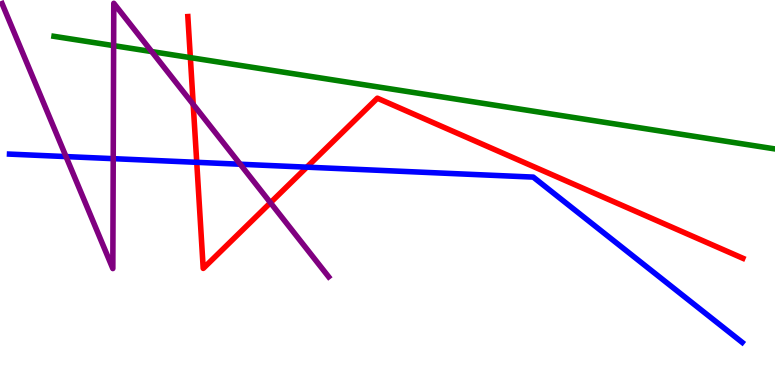[{'lines': ['blue', 'red'], 'intersections': [{'x': 2.54, 'y': 5.78}, {'x': 3.96, 'y': 5.66}]}, {'lines': ['green', 'red'], 'intersections': [{'x': 2.46, 'y': 8.5}]}, {'lines': ['purple', 'red'], 'intersections': [{'x': 2.49, 'y': 7.29}, {'x': 3.49, 'y': 4.73}]}, {'lines': ['blue', 'green'], 'intersections': []}, {'lines': ['blue', 'purple'], 'intersections': [{'x': 0.852, 'y': 5.93}, {'x': 1.46, 'y': 5.88}, {'x': 3.1, 'y': 5.73}]}, {'lines': ['green', 'purple'], 'intersections': [{'x': 1.47, 'y': 8.81}, {'x': 1.96, 'y': 8.66}]}]